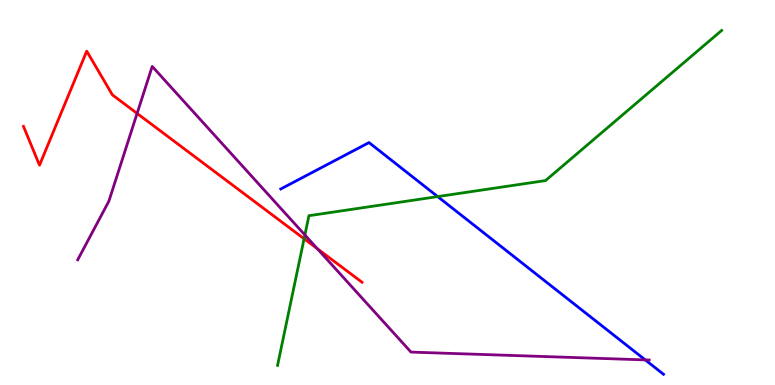[{'lines': ['blue', 'red'], 'intersections': []}, {'lines': ['green', 'red'], 'intersections': [{'x': 3.92, 'y': 3.8}]}, {'lines': ['purple', 'red'], 'intersections': [{'x': 1.77, 'y': 7.05}, {'x': 4.09, 'y': 3.54}]}, {'lines': ['blue', 'green'], 'intersections': [{'x': 5.65, 'y': 4.89}]}, {'lines': ['blue', 'purple'], 'intersections': [{'x': 8.33, 'y': 0.652}]}, {'lines': ['green', 'purple'], 'intersections': [{'x': 3.93, 'y': 3.9}]}]